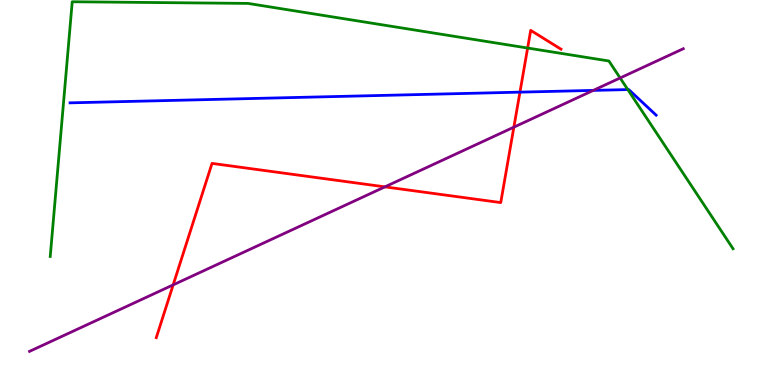[{'lines': ['blue', 'red'], 'intersections': [{'x': 6.71, 'y': 7.61}]}, {'lines': ['green', 'red'], 'intersections': [{'x': 6.81, 'y': 8.75}]}, {'lines': ['purple', 'red'], 'intersections': [{'x': 2.23, 'y': 2.6}, {'x': 4.97, 'y': 5.15}, {'x': 6.63, 'y': 6.7}]}, {'lines': ['blue', 'green'], 'intersections': [{'x': 8.1, 'y': 7.67}]}, {'lines': ['blue', 'purple'], 'intersections': [{'x': 7.66, 'y': 7.65}]}, {'lines': ['green', 'purple'], 'intersections': [{'x': 8.0, 'y': 7.97}]}]